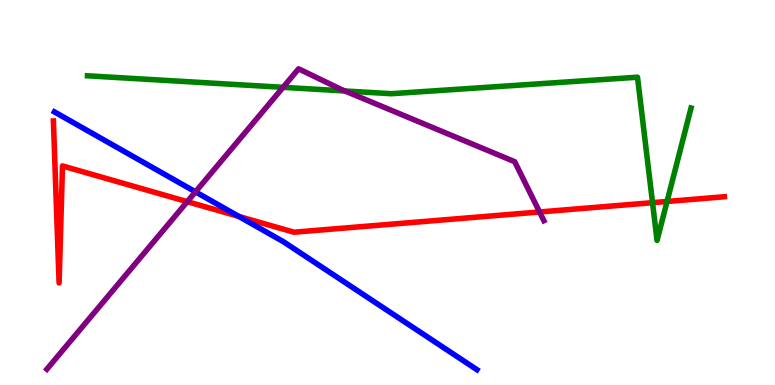[{'lines': ['blue', 'red'], 'intersections': [{'x': 3.08, 'y': 4.38}]}, {'lines': ['green', 'red'], 'intersections': [{'x': 8.42, 'y': 4.74}, {'x': 8.61, 'y': 4.77}]}, {'lines': ['purple', 'red'], 'intersections': [{'x': 2.42, 'y': 4.76}, {'x': 6.96, 'y': 4.49}]}, {'lines': ['blue', 'green'], 'intersections': []}, {'lines': ['blue', 'purple'], 'intersections': [{'x': 2.52, 'y': 5.02}]}, {'lines': ['green', 'purple'], 'intersections': [{'x': 3.65, 'y': 7.73}, {'x': 4.45, 'y': 7.64}]}]